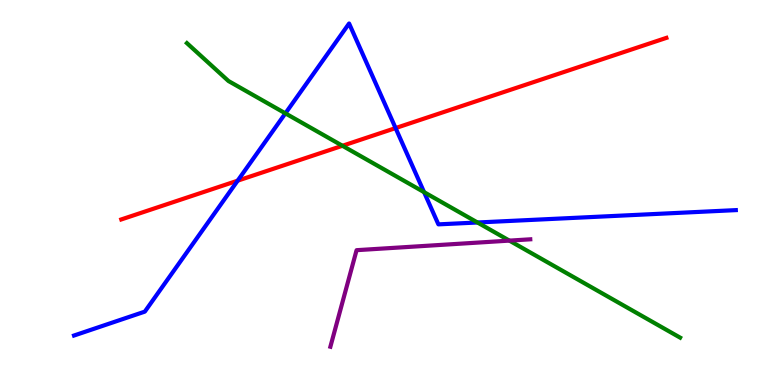[{'lines': ['blue', 'red'], 'intersections': [{'x': 3.07, 'y': 5.31}, {'x': 5.1, 'y': 6.67}]}, {'lines': ['green', 'red'], 'intersections': [{'x': 4.42, 'y': 6.21}]}, {'lines': ['purple', 'red'], 'intersections': []}, {'lines': ['blue', 'green'], 'intersections': [{'x': 3.68, 'y': 7.06}, {'x': 5.47, 'y': 5.01}, {'x': 6.16, 'y': 4.22}]}, {'lines': ['blue', 'purple'], 'intersections': []}, {'lines': ['green', 'purple'], 'intersections': [{'x': 6.57, 'y': 3.75}]}]